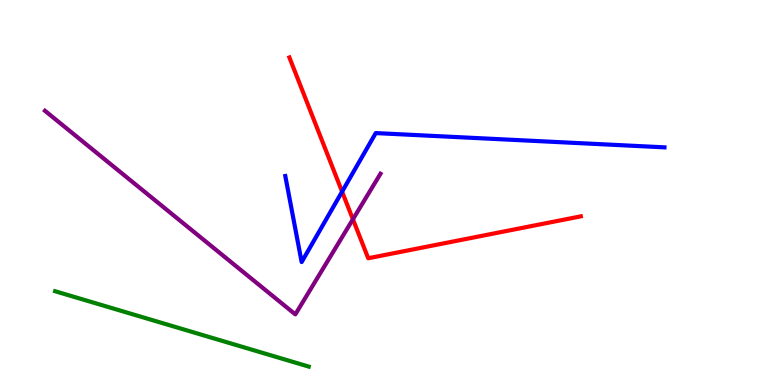[{'lines': ['blue', 'red'], 'intersections': [{'x': 4.41, 'y': 5.02}]}, {'lines': ['green', 'red'], 'intersections': []}, {'lines': ['purple', 'red'], 'intersections': [{'x': 4.55, 'y': 4.3}]}, {'lines': ['blue', 'green'], 'intersections': []}, {'lines': ['blue', 'purple'], 'intersections': []}, {'lines': ['green', 'purple'], 'intersections': []}]